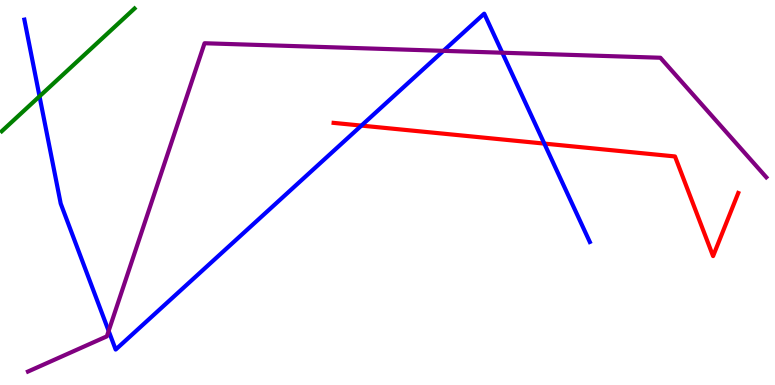[{'lines': ['blue', 'red'], 'intersections': [{'x': 4.66, 'y': 6.74}, {'x': 7.02, 'y': 6.27}]}, {'lines': ['green', 'red'], 'intersections': []}, {'lines': ['purple', 'red'], 'intersections': []}, {'lines': ['blue', 'green'], 'intersections': [{'x': 0.51, 'y': 7.5}]}, {'lines': ['blue', 'purple'], 'intersections': [{'x': 1.4, 'y': 1.4}, {'x': 5.72, 'y': 8.68}, {'x': 6.48, 'y': 8.63}]}, {'lines': ['green', 'purple'], 'intersections': []}]